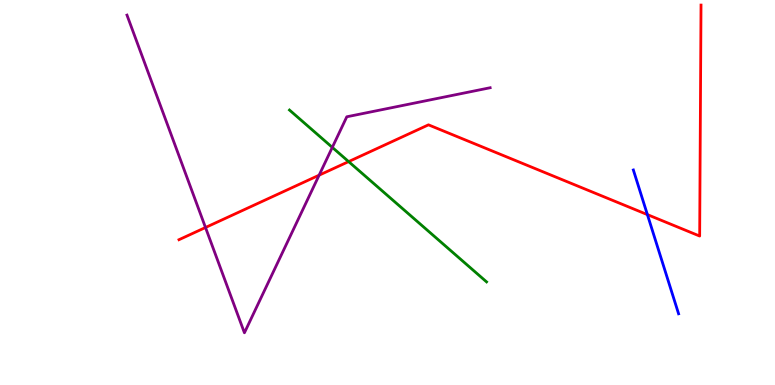[{'lines': ['blue', 'red'], 'intersections': [{'x': 8.35, 'y': 4.43}]}, {'lines': ['green', 'red'], 'intersections': [{'x': 4.5, 'y': 5.8}]}, {'lines': ['purple', 'red'], 'intersections': [{'x': 2.65, 'y': 4.09}, {'x': 4.12, 'y': 5.45}]}, {'lines': ['blue', 'green'], 'intersections': []}, {'lines': ['blue', 'purple'], 'intersections': []}, {'lines': ['green', 'purple'], 'intersections': [{'x': 4.29, 'y': 6.17}]}]